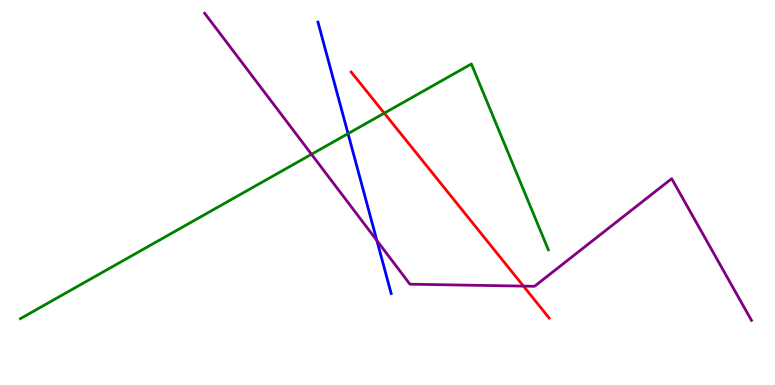[{'lines': ['blue', 'red'], 'intersections': []}, {'lines': ['green', 'red'], 'intersections': [{'x': 4.96, 'y': 7.06}]}, {'lines': ['purple', 'red'], 'intersections': [{'x': 6.75, 'y': 2.57}]}, {'lines': ['blue', 'green'], 'intersections': [{'x': 4.49, 'y': 6.53}]}, {'lines': ['blue', 'purple'], 'intersections': [{'x': 4.86, 'y': 3.75}]}, {'lines': ['green', 'purple'], 'intersections': [{'x': 4.02, 'y': 5.99}]}]